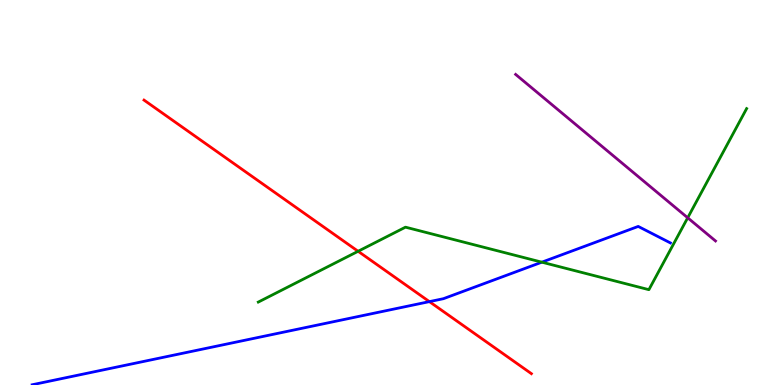[{'lines': ['blue', 'red'], 'intersections': [{'x': 5.54, 'y': 2.17}]}, {'lines': ['green', 'red'], 'intersections': [{'x': 4.62, 'y': 3.47}]}, {'lines': ['purple', 'red'], 'intersections': []}, {'lines': ['blue', 'green'], 'intersections': [{'x': 6.99, 'y': 3.19}]}, {'lines': ['blue', 'purple'], 'intersections': []}, {'lines': ['green', 'purple'], 'intersections': [{'x': 8.87, 'y': 4.34}]}]